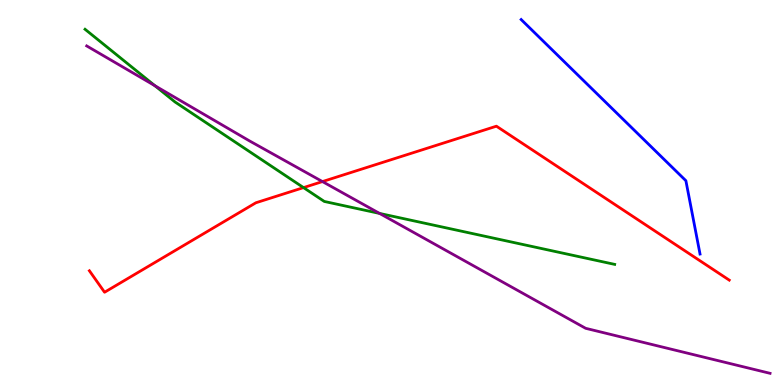[{'lines': ['blue', 'red'], 'intersections': []}, {'lines': ['green', 'red'], 'intersections': [{'x': 3.92, 'y': 5.13}]}, {'lines': ['purple', 'red'], 'intersections': [{'x': 4.16, 'y': 5.28}]}, {'lines': ['blue', 'green'], 'intersections': []}, {'lines': ['blue', 'purple'], 'intersections': []}, {'lines': ['green', 'purple'], 'intersections': [{'x': 2.0, 'y': 7.77}, {'x': 4.9, 'y': 4.46}]}]